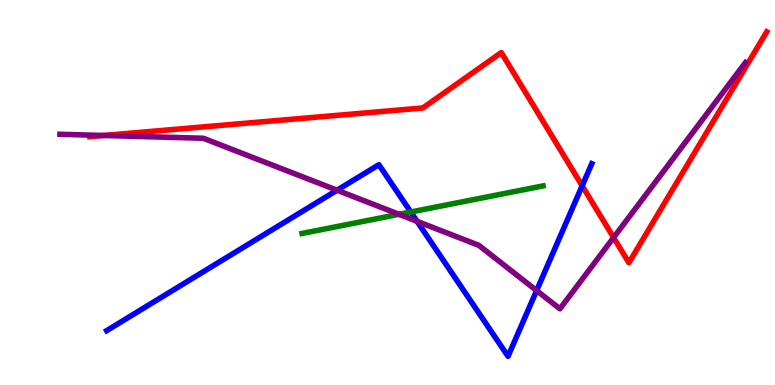[{'lines': ['blue', 'red'], 'intersections': [{'x': 7.51, 'y': 5.17}]}, {'lines': ['green', 'red'], 'intersections': []}, {'lines': ['purple', 'red'], 'intersections': [{'x': 1.34, 'y': 6.48}, {'x': 7.92, 'y': 3.83}]}, {'lines': ['blue', 'green'], 'intersections': [{'x': 5.3, 'y': 4.49}]}, {'lines': ['blue', 'purple'], 'intersections': [{'x': 4.35, 'y': 5.06}, {'x': 5.38, 'y': 4.25}, {'x': 6.92, 'y': 2.45}]}, {'lines': ['green', 'purple'], 'intersections': [{'x': 5.15, 'y': 4.43}]}]